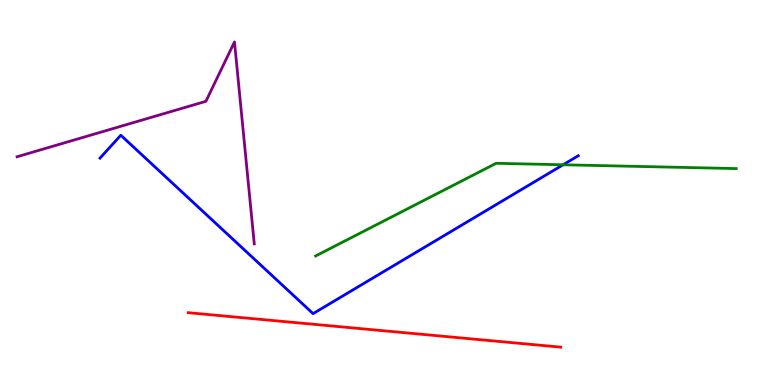[{'lines': ['blue', 'red'], 'intersections': []}, {'lines': ['green', 'red'], 'intersections': []}, {'lines': ['purple', 'red'], 'intersections': []}, {'lines': ['blue', 'green'], 'intersections': [{'x': 7.27, 'y': 5.72}]}, {'lines': ['blue', 'purple'], 'intersections': []}, {'lines': ['green', 'purple'], 'intersections': []}]